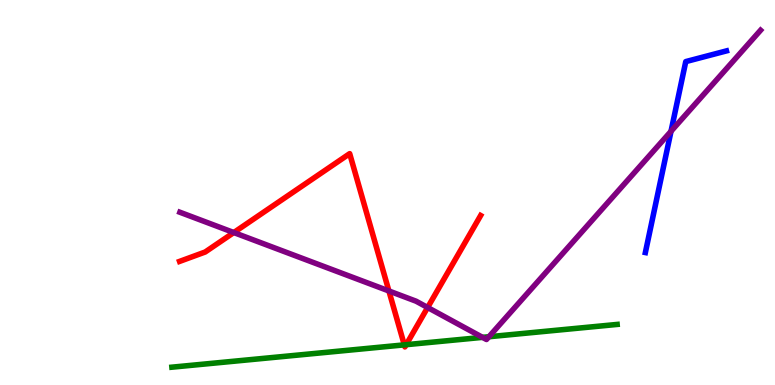[{'lines': ['blue', 'red'], 'intersections': []}, {'lines': ['green', 'red'], 'intersections': [{'x': 5.22, 'y': 1.04}, {'x': 5.24, 'y': 1.05}]}, {'lines': ['purple', 'red'], 'intersections': [{'x': 3.02, 'y': 3.96}, {'x': 5.02, 'y': 2.44}, {'x': 5.52, 'y': 2.01}]}, {'lines': ['blue', 'green'], 'intersections': []}, {'lines': ['blue', 'purple'], 'intersections': [{'x': 8.66, 'y': 6.59}]}, {'lines': ['green', 'purple'], 'intersections': [{'x': 6.23, 'y': 1.24}, {'x': 6.31, 'y': 1.25}]}]